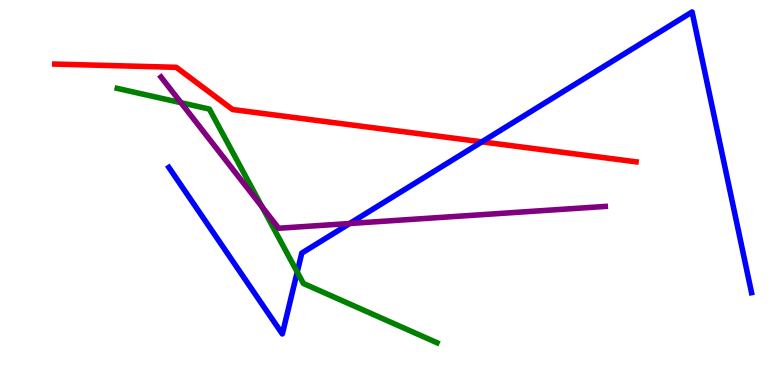[{'lines': ['blue', 'red'], 'intersections': [{'x': 6.22, 'y': 6.32}]}, {'lines': ['green', 'red'], 'intersections': []}, {'lines': ['purple', 'red'], 'intersections': []}, {'lines': ['blue', 'green'], 'intersections': [{'x': 3.84, 'y': 2.93}]}, {'lines': ['blue', 'purple'], 'intersections': [{'x': 4.51, 'y': 4.19}]}, {'lines': ['green', 'purple'], 'intersections': [{'x': 2.34, 'y': 7.33}, {'x': 3.38, 'y': 4.62}]}]